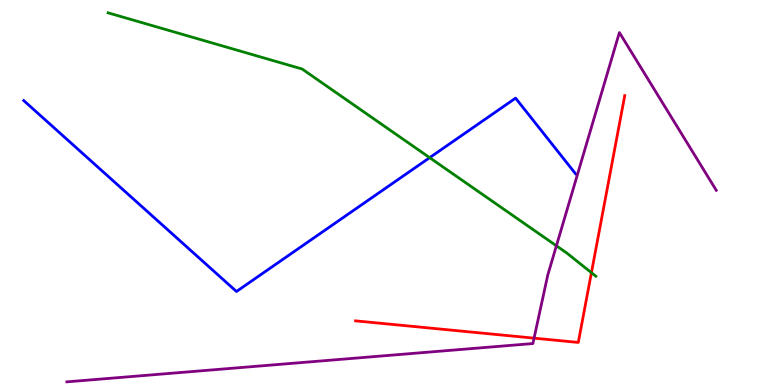[{'lines': ['blue', 'red'], 'intersections': []}, {'lines': ['green', 'red'], 'intersections': [{'x': 7.63, 'y': 2.92}]}, {'lines': ['purple', 'red'], 'intersections': [{'x': 6.89, 'y': 1.22}]}, {'lines': ['blue', 'green'], 'intersections': [{'x': 5.54, 'y': 5.9}]}, {'lines': ['blue', 'purple'], 'intersections': []}, {'lines': ['green', 'purple'], 'intersections': [{'x': 7.18, 'y': 3.62}]}]